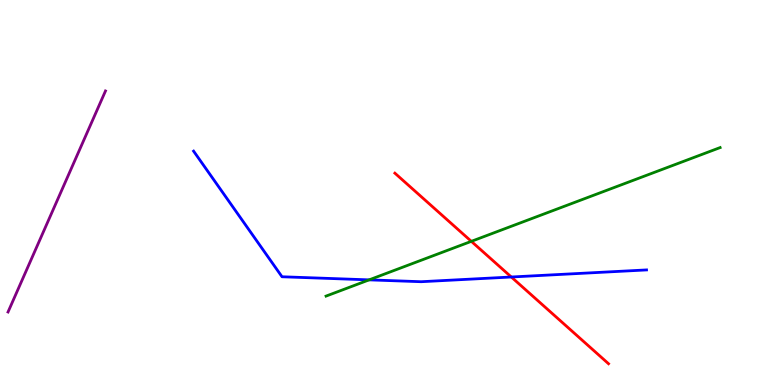[{'lines': ['blue', 'red'], 'intersections': [{'x': 6.6, 'y': 2.81}]}, {'lines': ['green', 'red'], 'intersections': [{'x': 6.08, 'y': 3.73}]}, {'lines': ['purple', 'red'], 'intersections': []}, {'lines': ['blue', 'green'], 'intersections': [{'x': 4.76, 'y': 2.73}]}, {'lines': ['blue', 'purple'], 'intersections': []}, {'lines': ['green', 'purple'], 'intersections': []}]